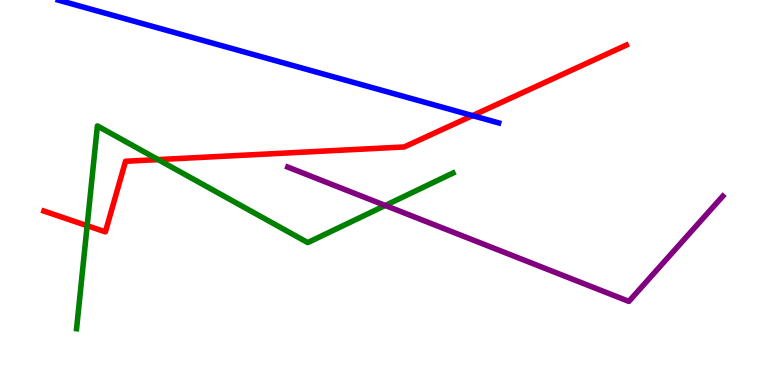[{'lines': ['blue', 'red'], 'intersections': [{'x': 6.1, 'y': 7.0}]}, {'lines': ['green', 'red'], 'intersections': [{'x': 1.12, 'y': 4.14}, {'x': 2.04, 'y': 5.85}]}, {'lines': ['purple', 'red'], 'intersections': []}, {'lines': ['blue', 'green'], 'intersections': []}, {'lines': ['blue', 'purple'], 'intersections': []}, {'lines': ['green', 'purple'], 'intersections': [{'x': 4.97, 'y': 4.66}]}]